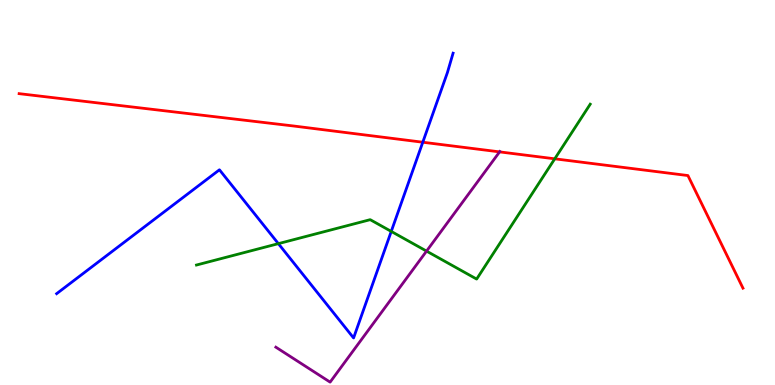[{'lines': ['blue', 'red'], 'intersections': [{'x': 5.46, 'y': 6.31}]}, {'lines': ['green', 'red'], 'intersections': [{'x': 7.16, 'y': 5.87}]}, {'lines': ['purple', 'red'], 'intersections': [{'x': 6.45, 'y': 6.06}]}, {'lines': ['blue', 'green'], 'intersections': [{'x': 3.59, 'y': 3.67}, {'x': 5.05, 'y': 3.99}]}, {'lines': ['blue', 'purple'], 'intersections': []}, {'lines': ['green', 'purple'], 'intersections': [{'x': 5.5, 'y': 3.48}]}]